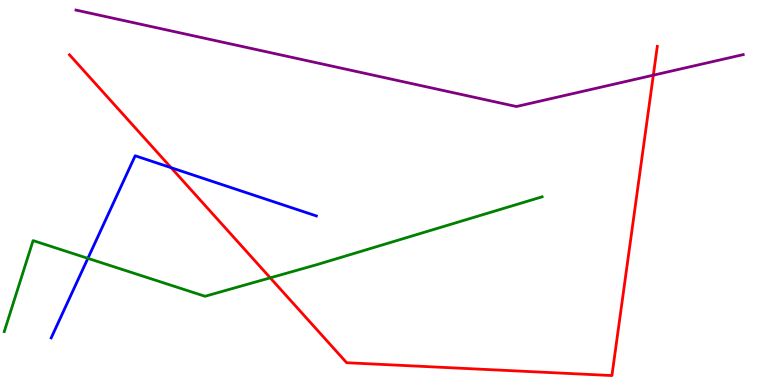[{'lines': ['blue', 'red'], 'intersections': [{'x': 2.21, 'y': 5.64}]}, {'lines': ['green', 'red'], 'intersections': [{'x': 3.49, 'y': 2.78}]}, {'lines': ['purple', 'red'], 'intersections': [{'x': 8.43, 'y': 8.05}]}, {'lines': ['blue', 'green'], 'intersections': [{'x': 1.13, 'y': 3.29}]}, {'lines': ['blue', 'purple'], 'intersections': []}, {'lines': ['green', 'purple'], 'intersections': []}]